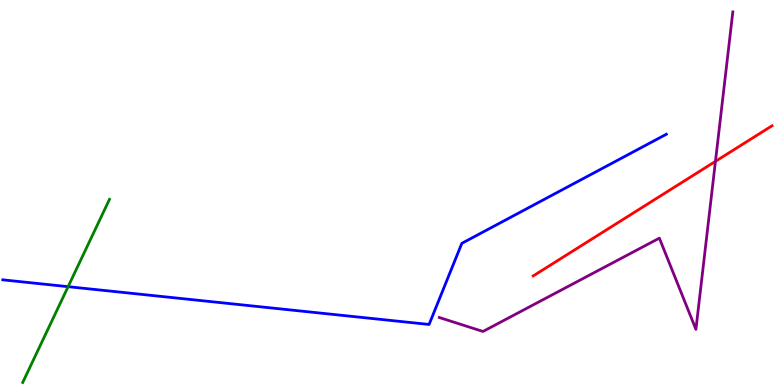[{'lines': ['blue', 'red'], 'intersections': []}, {'lines': ['green', 'red'], 'intersections': []}, {'lines': ['purple', 'red'], 'intersections': [{'x': 9.23, 'y': 5.81}]}, {'lines': ['blue', 'green'], 'intersections': [{'x': 0.879, 'y': 2.55}]}, {'lines': ['blue', 'purple'], 'intersections': []}, {'lines': ['green', 'purple'], 'intersections': []}]